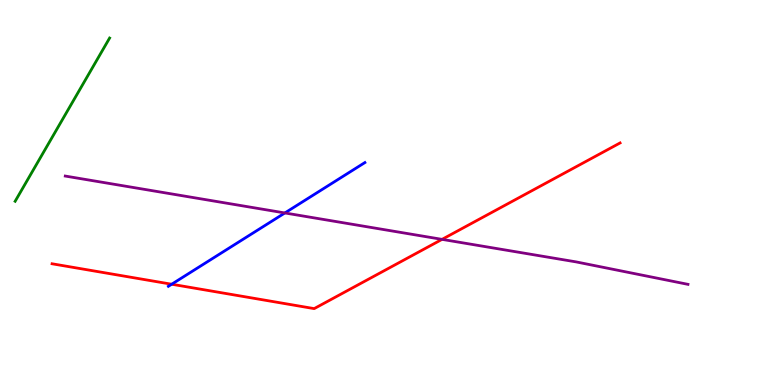[{'lines': ['blue', 'red'], 'intersections': [{'x': 2.22, 'y': 2.62}]}, {'lines': ['green', 'red'], 'intersections': []}, {'lines': ['purple', 'red'], 'intersections': [{'x': 5.7, 'y': 3.78}]}, {'lines': ['blue', 'green'], 'intersections': []}, {'lines': ['blue', 'purple'], 'intersections': [{'x': 3.68, 'y': 4.47}]}, {'lines': ['green', 'purple'], 'intersections': []}]